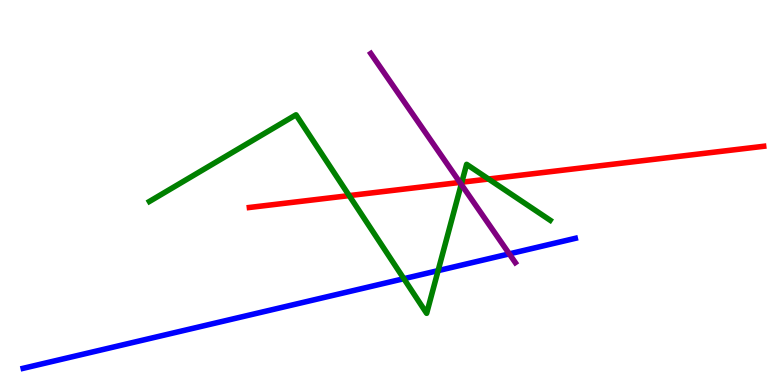[{'lines': ['blue', 'red'], 'intersections': []}, {'lines': ['green', 'red'], 'intersections': [{'x': 4.51, 'y': 4.92}, {'x': 5.96, 'y': 5.27}, {'x': 6.3, 'y': 5.35}]}, {'lines': ['purple', 'red'], 'intersections': [{'x': 5.93, 'y': 5.26}]}, {'lines': ['blue', 'green'], 'intersections': [{'x': 5.21, 'y': 2.76}, {'x': 5.65, 'y': 2.97}]}, {'lines': ['blue', 'purple'], 'intersections': [{'x': 6.57, 'y': 3.41}]}, {'lines': ['green', 'purple'], 'intersections': [{'x': 5.95, 'y': 5.21}]}]